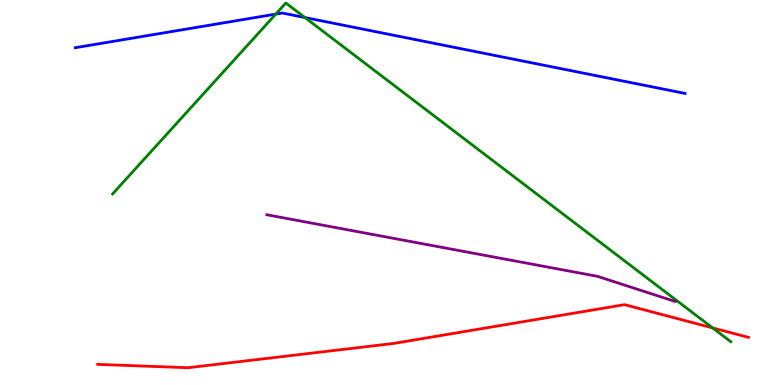[{'lines': ['blue', 'red'], 'intersections': []}, {'lines': ['green', 'red'], 'intersections': [{'x': 9.2, 'y': 1.48}]}, {'lines': ['purple', 'red'], 'intersections': []}, {'lines': ['blue', 'green'], 'intersections': [{'x': 3.56, 'y': 9.63}, {'x': 3.93, 'y': 9.54}]}, {'lines': ['blue', 'purple'], 'intersections': []}, {'lines': ['green', 'purple'], 'intersections': []}]